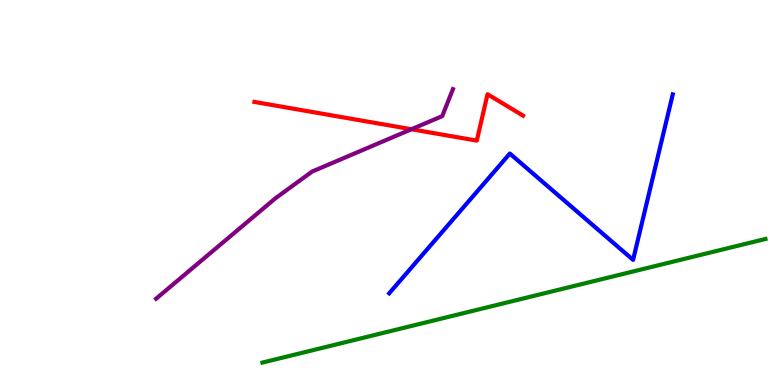[{'lines': ['blue', 'red'], 'intersections': []}, {'lines': ['green', 'red'], 'intersections': []}, {'lines': ['purple', 'red'], 'intersections': [{'x': 5.31, 'y': 6.64}]}, {'lines': ['blue', 'green'], 'intersections': []}, {'lines': ['blue', 'purple'], 'intersections': []}, {'lines': ['green', 'purple'], 'intersections': []}]